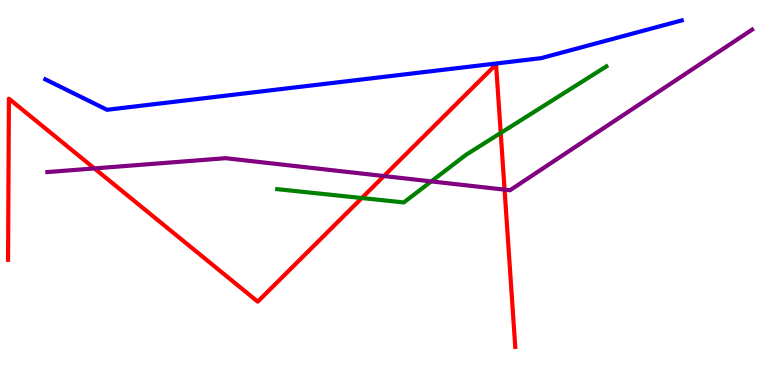[{'lines': ['blue', 'red'], 'intersections': []}, {'lines': ['green', 'red'], 'intersections': [{'x': 4.67, 'y': 4.86}, {'x': 6.46, 'y': 6.55}]}, {'lines': ['purple', 'red'], 'intersections': [{'x': 1.22, 'y': 5.63}, {'x': 4.95, 'y': 5.43}, {'x': 6.51, 'y': 5.07}]}, {'lines': ['blue', 'green'], 'intersections': []}, {'lines': ['blue', 'purple'], 'intersections': []}, {'lines': ['green', 'purple'], 'intersections': [{'x': 5.56, 'y': 5.29}]}]